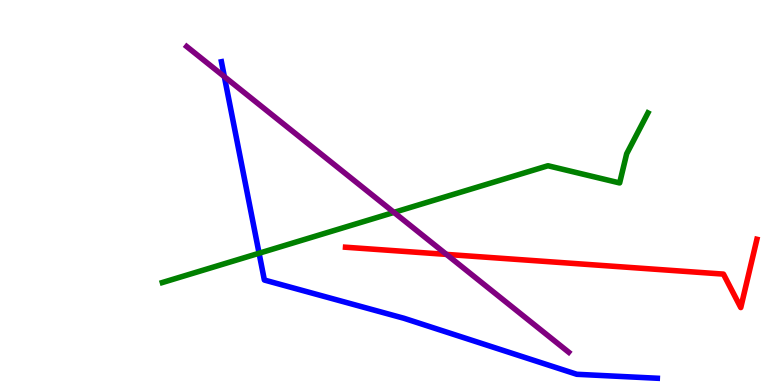[{'lines': ['blue', 'red'], 'intersections': []}, {'lines': ['green', 'red'], 'intersections': []}, {'lines': ['purple', 'red'], 'intersections': [{'x': 5.76, 'y': 3.39}]}, {'lines': ['blue', 'green'], 'intersections': [{'x': 3.34, 'y': 3.42}]}, {'lines': ['blue', 'purple'], 'intersections': [{'x': 2.89, 'y': 8.01}]}, {'lines': ['green', 'purple'], 'intersections': [{'x': 5.08, 'y': 4.48}]}]